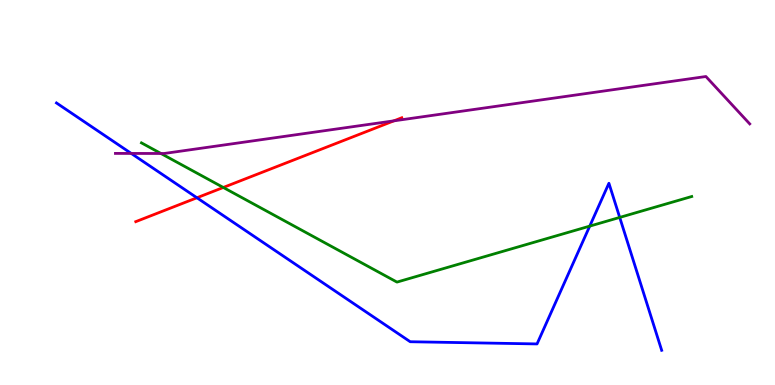[{'lines': ['blue', 'red'], 'intersections': [{'x': 2.54, 'y': 4.86}]}, {'lines': ['green', 'red'], 'intersections': [{'x': 2.88, 'y': 5.13}]}, {'lines': ['purple', 'red'], 'intersections': [{'x': 5.08, 'y': 6.86}]}, {'lines': ['blue', 'green'], 'intersections': [{'x': 7.61, 'y': 4.13}, {'x': 8.0, 'y': 4.35}]}, {'lines': ['blue', 'purple'], 'intersections': [{'x': 1.69, 'y': 6.01}]}, {'lines': ['green', 'purple'], 'intersections': [{'x': 2.08, 'y': 6.01}]}]